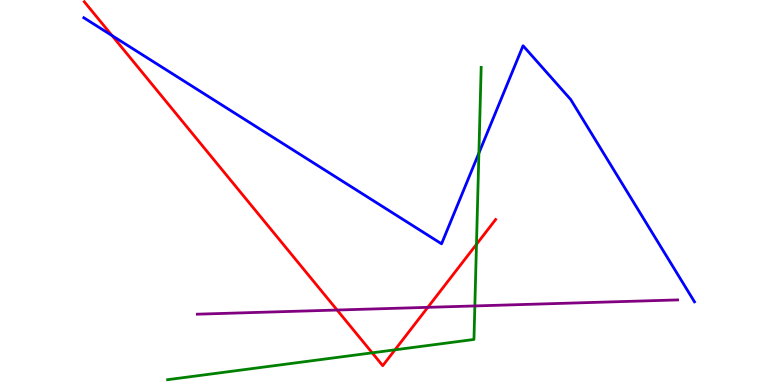[{'lines': ['blue', 'red'], 'intersections': [{'x': 1.45, 'y': 9.08}]}, {'lines': ['green', 'red'], 'intersections': [{'x': 4.8, 'y': 0.836}, {'x': 5.1, 'y': 0.914}, {'x': 6.15, 'y': 3.65}]}, {'lines': ['purple', 'red'], 'intersections': [{'x': 4.35, 'y': 1.95}, {'x': 5.52, 'y': 2.02}]}, {'lines': ['blue', 'green'], 'intersections': [{'x': 6.18, 'y': 6.02}]}, {'lines': ['blue', 'purple'], 'intersections': []}, {'lines': ['green', 'purple'], 'intersections': [{'x': 6.13, 'y': 2.05}]}]